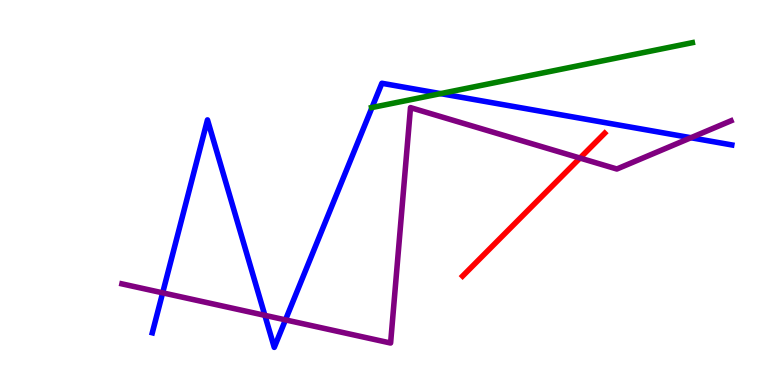[{'lines': ['blue', 'red'], 'intersections': []}, {'lines': ['green', 'red'], 'intersections': []}, {'lines': ['purple', 'red'], 'intersections': [{'x': 7.48, 'y': 5.89}]}, {'lines': ['blue', 'green'], 'intersections': [{'x': 4.8, 'y': 7.21}, {'x': 5.69, 'y': 7.57}]}, {'lines': ['blue', 'purple'], 'intersections': [{'x': 2.1, 'y': 2.39}, {'x': 3.42, 'y': 1.81}, {'x': 3.68, 'y': 1.69}, {'x': 8.92, 'y': 6.42}]}, {'lines': ['green', 'purple'], 'intersections': []}]